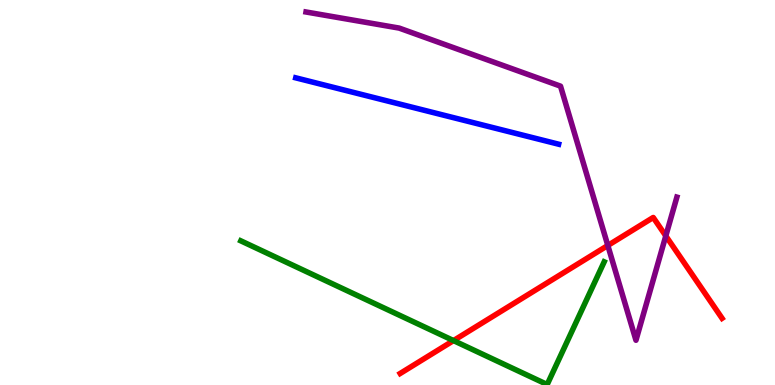[{'lines': ['blue', 'red'], 'intersections': []}, {'lines': ['green', 'red'], 'intersections': [{'x': 5.85, 'y': 1.15}]}, {'lines': ['purple', 'red'], 'intersections': [{'x': 7.84, 'y': 3.62}, {'x': 8.59, 'y': 3.87}]}, {'lines': ['blue', 'green'], 'intersections': []}, {'lines': ['blue', 'purple'], 'intersections': []}, {'lines': ['green', 'purple'], 'intersections': []}]